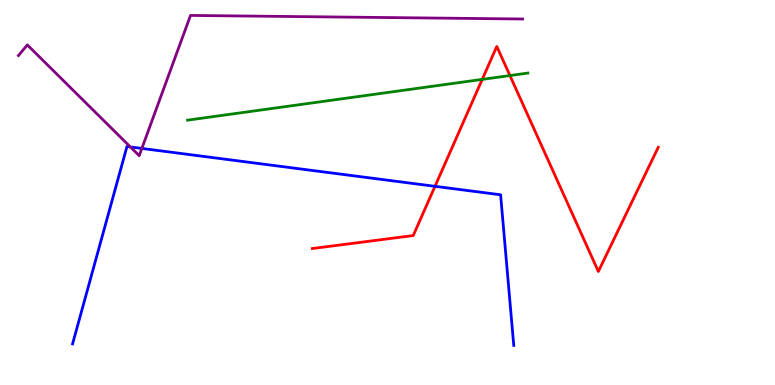[{'lines': ['blue', 'red'], 'intersections': [{'x': 5.61, 'y': 5.16}]}, {'lines': ['green', 'red'], 'intersections': [{'x': 6.22, 'y': 7.94}, {'x': 6.58, 'y': 8.04}]}, {'lines': ['purple', 'red'], 'intersections': []}, {'lines': ['blue', 'green'], 'intersections': []}, {'lines': ['blue', 'purple'], 'intersections': [{'x': 1.68, 'y': 6.18}, {'x': 1.83, 'y': 6.14}]}, {'lines': ['green', 'purple'], 'intersections': []}]